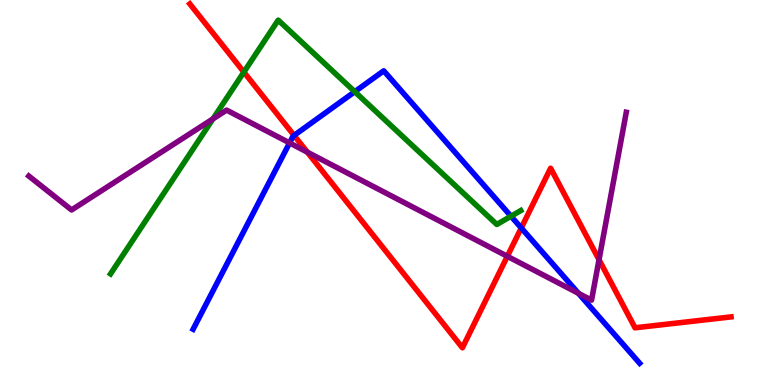[{'lines': ['blue', 'red'], 'intersections': [{'x': 3.79, 'y': 6.48}, {'x': 6.73, 'y': 4.08}]}, {'lines': ['green', 'red'], 'intersections': [{'x': 3.15, 'y': 8.13}]}, {'lines': ['purple', 'red'], 'intersections': [{'x': 3.97, 'y': 6.05}, {'x': 6.55, 'y': 3.34}, {'x': 7.73, 'y': 3.25}]}, {'lines': ['blue', 'green'], 'intersections': [{'x': 4.58, 'y': 7.62}, {'x': 6.59, 'y': 4.38}]}, {'lines': ['blue', 'purple'], 'intersections': [{'x': 3.74, 'y': 6.29}, {'x': 7.46, 'y': 2.38}]}, {'lines': ['green', 'purple'], 'intersections': [{'x': 2.75, 'y': 6.91}]}]